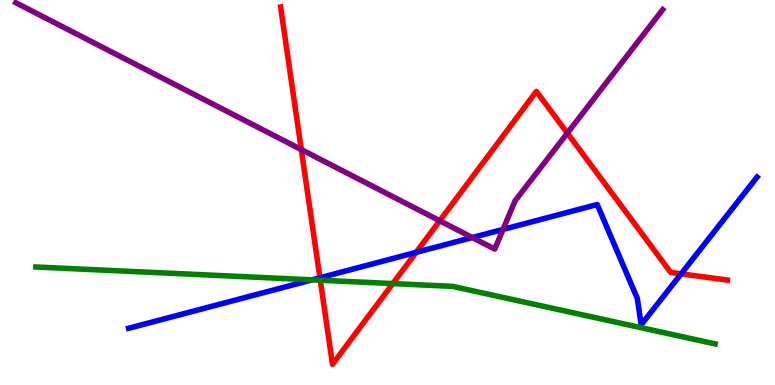[{'lines': ['blue', 'red'], 'intersections': [{'x': 4.13, 'y': 2.79}, {'x': 5.37, 'y': 3.45}, {'x': 8.79, 'y': 2.89}]}, {'lines': ['green', 'red'], 'intersections': [{'x': 4.13, 'y': 2.72}, {'x': 5.07, 'y': 2.63}]}, {'lines': ['purple', 'red'], 'intersections': [{'x': 3.89, 'y': 6.12}, {'x': 5.67, 'y': 4.27}, {'x': 7.32, 'y': 6.54}]}, {'lines': ['blue', 'green'], 'intersections': [{'x': 4.03, 'y': 2.73}]}, {'lines': ['blue', 'purple'], 'intersections': [{'x': 6.09, 'y': 3.83}, {'x': 6.49, 'y': 4.04}]}, {'lines': ['green', 'purple'], 'intersections': []}]